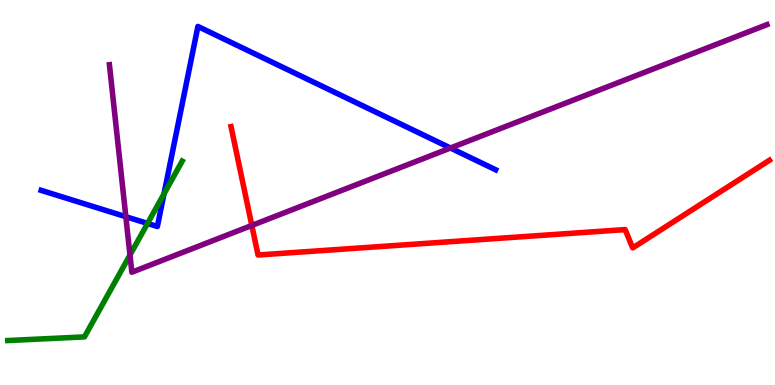[{'lines': ['blue', 'red'], 'intersections': []}, {'lines': ['green', 'red'], 'intersections': []}, {'lines': ['purple', 'red'], 'intersections': [{'x': 3.25, 'y': 4.14}]}, {'lines': ['blue', 'green'], 'intersections': [{'x': 1.9, 'y': 4.2}, {'x': 2.12, 'y': 4.96}]}, {'lines': ['blue', 'purple'], 'intersections': [{'x': 1.62, 'y': 4.37}, {'x': 5.81, 'y': 6.16}]}, {'lines': ['green', 'purple'], 'intersections': [{'x': 1.68, 'y': 3.38}]}]